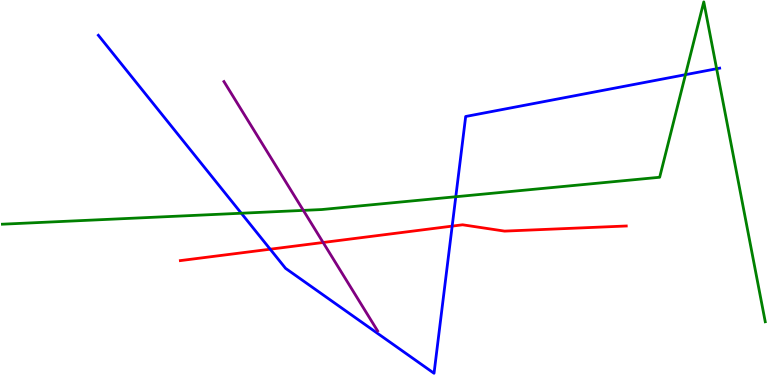[{'lines': ['blue', 'red'], 'intersections': [{'x': 3.49, 'y': 3.53}, {'x': 5.83, 'y': 4.13}]}, {'lines': ['green', 'red'], 'intersections': []}, {'lines': ['purple', 'red'], 'intersections': [{'x': 4.17, 'y': 3.7}]}, {'lines': ['blue', 'green'], 'intersections': [{'x': 3.11, 'y': 4.46}, {'x': 5.88, 'y': 4.89}, {'x': 8.84, 'y': 8.06}, {'x': 9.25, 'y': 8.21}]}, {'lines': ['blue', 'purple'], 'intersections': []}, {'lines': ['green', 'purple'], 'intersections': [{'x': 3.91, 'y': 4.54}]}]